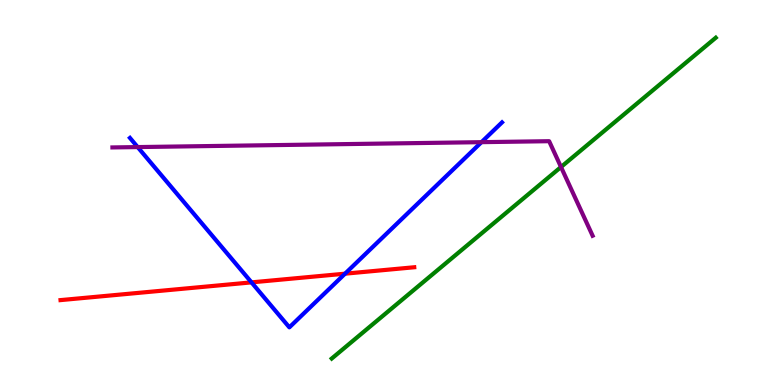[{'lines': ['blue', 'red'], 'intersections': [{'x': 3.25, 'y': 2.67}, {'x': 4.45, 'y': 2.89}]}, {'lines': ['green', 'red'], 'intersections': []}, {'lines': ['purple', 'red'], 'intersections': []}, {'lines': ['blue', 'green'], 'intersections': []}, {'lines': ['blue', 'purple'], 'intersections': [{'x': 1.78, 'y': 6.18}, {'x': 6.21, 'y': 6.31}]}, {'lines': ['green', 'purple'], 'intersections': [{'x': 7.24, 'y': 5.66}]}]